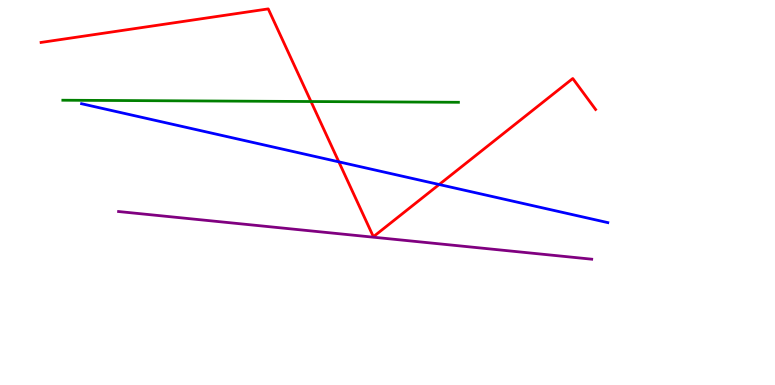[{'lines': ['blue', 'red'], 'intersections': [{'x': 4.37, 'y': 5.8}, {'x': 5.67, 'y': 5.21}]}, {'lines': ['green', 'red'], 'intersections': [{'x': 4.01, 'y': 7.36}]}, {'lines': ['purple', 'red'], 'intersections': []}, {'lines': ['blue', 'green'], 'intersections': []}, {'lines': ['blue', 'purple'], 'intersections': []}, {'lines': ['green', 'purple'], 'intersections': []}]